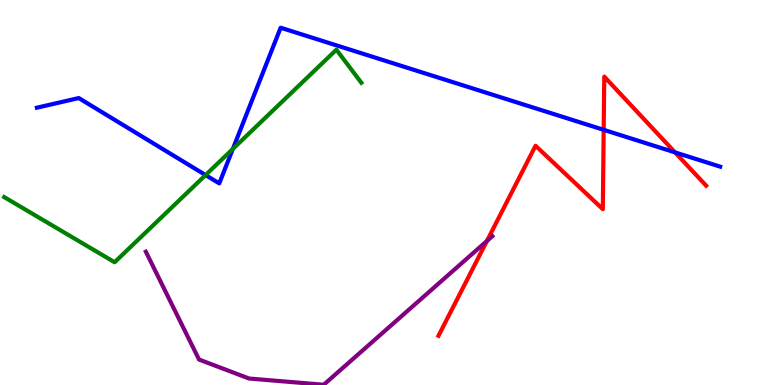[{'lines': ['blue', 'red'], 'intersections': [{'x': 7.79, 'y': 6.63}, {'x': 8.71, 'y': 6.04}]}, {'lines': ['green', 'red'], 'intersections': []}, {'lines': ['purple', 'red'], 'intersections': [{'x': 6.28, 'y': 3.74}]}, {'lines': ['blue', 'green'], 'intersections': [{'x': 2.65, 'y': 5.45}, {'x': 3.0, 'y': 6.13}]}, {'lines': ['blue', 'purple'], 'intersections': []}, {'lines': ['green', 'purple'], 'intersections': []}]